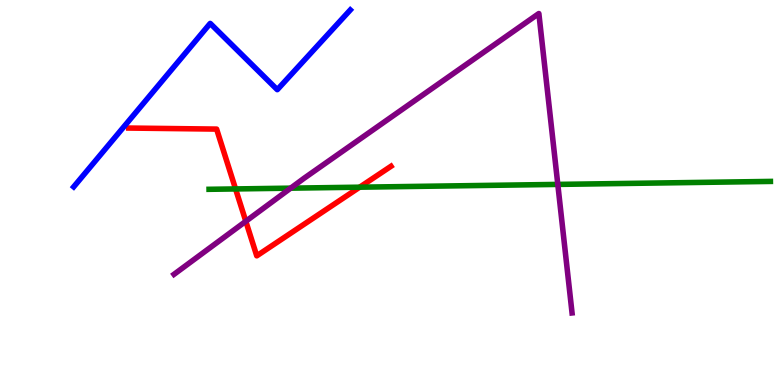[{'lines': ['blue', 'red'], 'intersections': []}, {'lines': ['green', 'red'], 'intersections': [{'x': 3.04, 'y': 5.09}, {'x': 4.64, 'y': 5.14}]}, {'lines': ['purple', 'red'], 'intersections': [{'x': 3.17, 'y': 4.25}]}, {'lines': ['blue', 'green'], 'intersections': []}, {'lines': ['blue', 'purple'], 'intersections': []}, {'lines': ['green', 'purple'], 'intersections': [{'x': 3.75, 'y': 5.11}, {'x': 7.2, 'y': 5.21}]}]